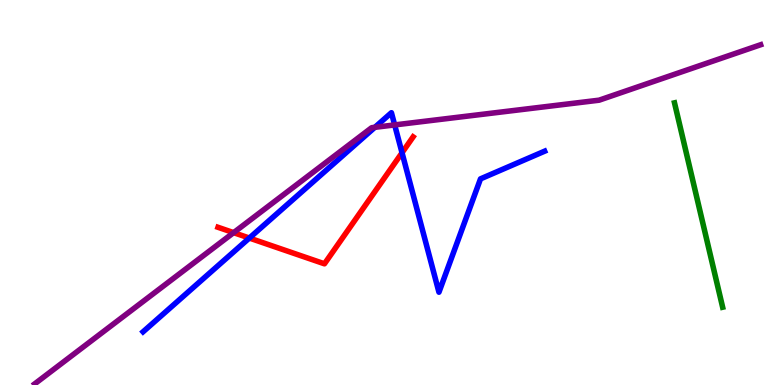[{'lines': ['blue', 'red'], 'intersections': [{'x': 3.22, 'y': 3.82}, {'x': 5.19, 'y': 6.03}]}, {'lines': ['green', 'red'], 'intersections': []}, {'lines': ['purple', 'red'], 'intersections': [{'x': 3.01, 'y': 3.96}]}, {'lines': ['blue', 'green'], 'intersections': []}, {'lines': ['blue', 'purple'], 'intersections': [{'x': 4.84, 'y': 6.69}, {'x': 5.09, 'y': 6.76}]}, {'lines': ['green', 'purple'], 'intersections': []}]